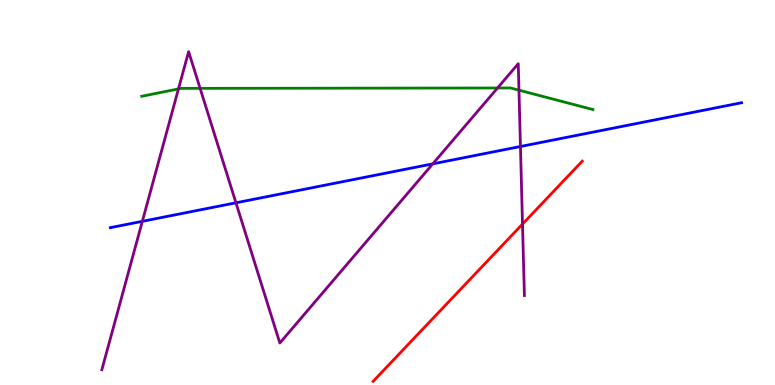[{'lines': ['blue', 'red'], 'intersections': []}, {'lines': ['green', 'red'], 'intersections': []}, {'lines': ['purple', 'red'], 'intersections': [{'x': 6.74, 'y': 4.18}]}, {'lines': ['blue', 'green'], 'intersections': []}, {'lines': ['blue', 'purple'], 'intersections': [{'x': 1.84, 'y': 4.25}, {'x': 3.04, 'y': 4.73}, {'x': 5.58, 'y': 5.74}, {'x': 6.72, 'y': 6.19}]}, {'lines': ['green', 'purple'], 'intersections': [{'x': 2.3, 'y': 7.69}, {'x': 2.58, 'y': 7.71}, {'x': 6.42, 'y': 7.71}, {'x': 6.7, 'y': 7.66}]}]